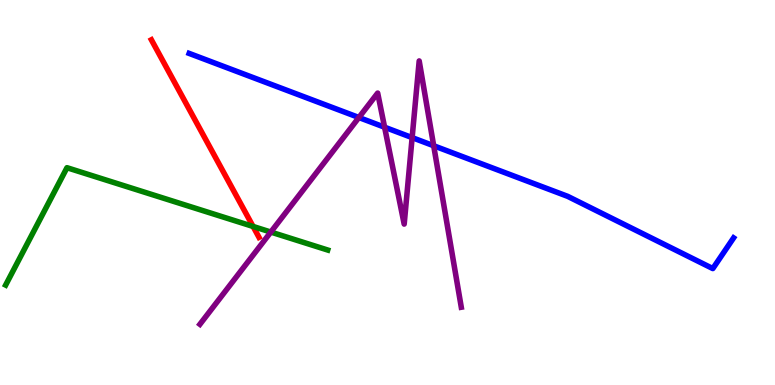[{'lines': ['blue', 'red'], 'intersections': []}, {'lines': ['green', 'red'], 'intersections': [{'x': 3.27, 'y': 4.12}]}, {'lines': ['purple', 'red'], 'intersections': []}, {'lines': ['blue', 'green'], 'intersections': []}, {'lines': ['blue', 'purple'], 'intersections': [{'x': 4.63, 'y': 6.95}, {'x': 4.96, 'y': 6.7}, {'x': 5.32, 'y': 6.43}, {'x': 5.6, 'y': 6.21}]}, {'lines': ['green', 'purple'], 'intersections': [{'x': 3.49, 'y': 3.97}]}]